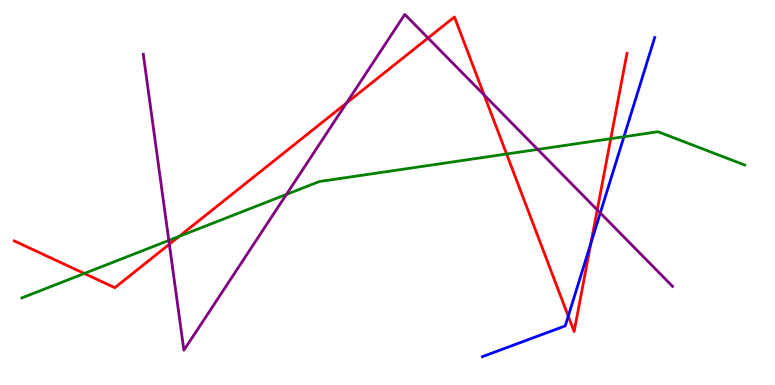[{'lines': ['blue', 'red'], 'intersections': [{'x': 7.33, 'y': 1.79}, {'x': 7.62, 'y': 3.68}]}, {'lines': ['green', 'red'], 'intersections': [{'x': 1.09, 'y': 2.9}, {'x': 2.31, 'y': 3.86}, {'x': 6.54, 'y': 6.0}, {'x': 7.88, 'y': 6.4}]}, {'lines': ['purple', 'red'], 'intersections': [{'x': 2.19, 'y': 3.66}, {'x': 4.47, 'y': 7.32}, {'x': 5.52, 'y': 9.01}, {'x': 6.25, 'y': 7.53}, {'x': 7.71, 'y': 4.55}]}, {'lines': ['blue', 'green'], 'intersections': [{'x': 8.05, 'y': 6.45}]}, {'lines': ['blue', 'purple'], 'intersections': [{'x': 7.75, 'y': 4.47}]}, {'lines': ['green', 'purple'], 'intersections': [{'x': 2.18, 'y': 3.76}, {'x': 3.7, 'y': 4.95}, {'x': 6.94, 'y': 6.12}]}]